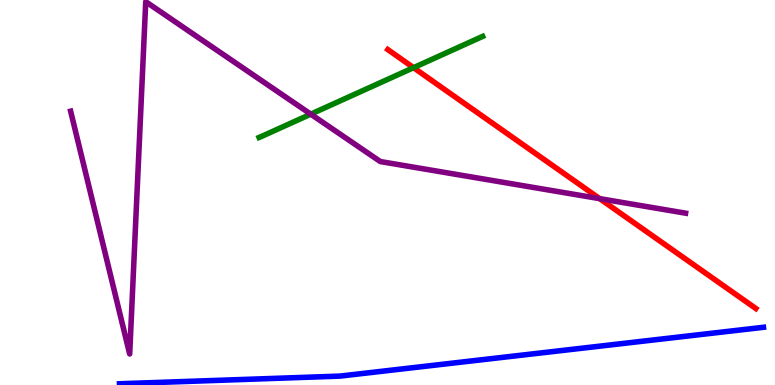[{'lines': ['blue', 'red'], 'intersections': []}, {'lines': ['green', 'red'], 'intersections': [{'x': 5.34, 'y': 8.24}]}, {'lines': ['purple', 'red'], 'intersections': [{'x': 7.74, 'y': 4.84}]}, {'lines': ['blue', 'green'], 'intersections': []}, {'lines': ['blue', 'purple'], 'intersections': []}, {'lines': ['green', 'purple'], 'intersections': [{'x': 4.01, 'y': 7.03}]}]